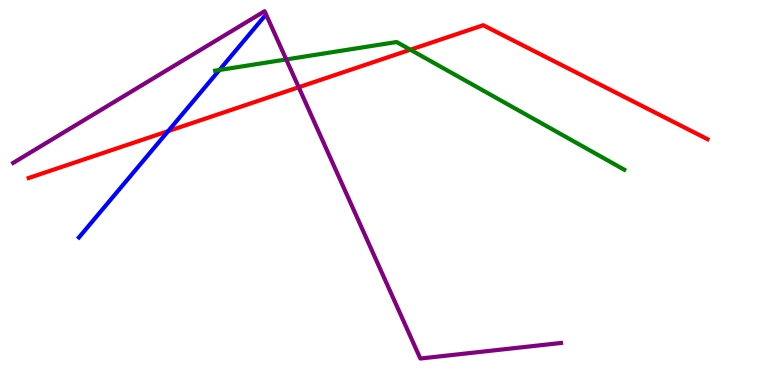[{'lines': ['blue', 'red'], 'intersections': [{'x': 2.17, 'y': 6.59}]}, {'lines': ['green', 'red'], 'intersections': [{'x': 5.29, 'y': 8.71}]}, {'lines': ['purple', 'red'], 'intersections': [{'x': 3.85, 'y': 7.73}]}, {'lines': ['blue', 'green'], 'intersections': [{'x': 2.83, 'y': 8.18}]}, {'lines': ['blue', 'purple'], 'intersections': []}, {'lines': ['green', 'purple'], 'intersections': [{'x': 3.69, 'y': 8.46}]}]